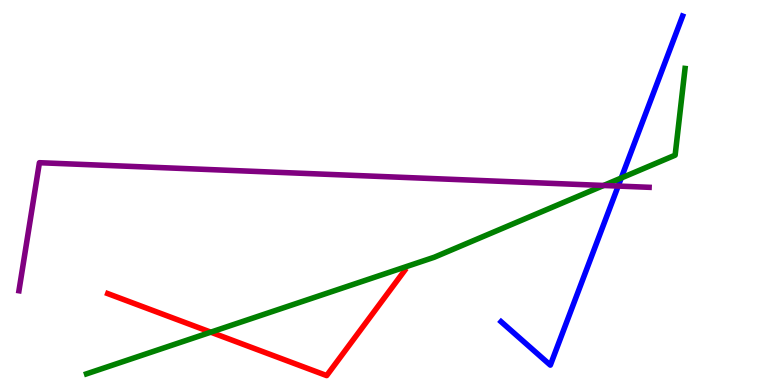[{'lines': ['blue', 'red'], 'intersections': []}, {'lines': ['green', 'red'], 'intersections': [{'x': 2.72, 'y': 1.37}]}, {'lines': ['purple', 'red'], 'intersections': []}, {'lines': ['blue', 'green'], 'intersections': [{'x': 8.02, 'y': 5.38}]}, {'lines': ['blue', 'purple'], 'intersections': [{'x': 7.98, 'y': 5.17}]}, {'lines': ['green', 'purple'], 'intersections': [{'x': 7.79, 'y': 5.18}]}]